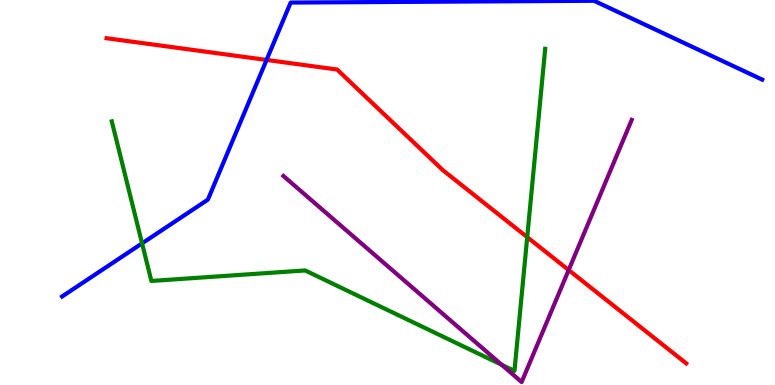[{'lines': ['blue', 'red'], 'intersections': [{'x': 3.44, 'y': 8.44}]}, {'lines': ['green', 'red'], 'intersections': [{'x': 6.8, 'y': 3.84}]}, {'lines': ['purple', 'red'], 'intersections': [{'x': 7.34, 'y': 2.99}]}, {'lines': ['blue', 'green'], 'intersections': [{'x': 1.83, 'y': 3.68}]}, {'lines': ['blue', 'purple'], 'intersections': []}, {'lines': ['green', 'purple'], 'intersections': [{'x': 6.47, 'y': 0.524}]}]